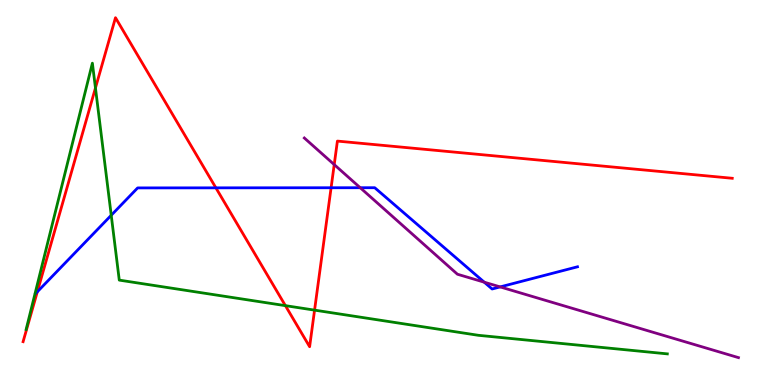[{'lines': ['blue', 'red'], 'intersections': [{'x': 0.481, 'y': 2.42}, {'x': 2.79, 'y': 5.12}, {'x': 4.27, 'y': 5.12}]}, {'lines': ['green', 'red'], 'intersections': [{'x': 1.23, 'y': 7.72}, {'x': 3.68, 'y': 2.06}, {'x': 4.06, 'y': 1.94}]}, {'lines': ['purple', 'red'], 'intersections': [{'x': 4.31, 'y': 5.72}]}, {'lines': ['blue', 'green'], 'intersections': [{'x': 1.44, 'y': 4.41}]}, {'lines': ['blue', 'purple'], 'intersections': [{'x': 4.65, 'y': 5.12}, {'x': 6.25, 'y': 2.67}, {'x': 6.45, 'y': 2.55}]}, {'lines': ['green', 'purple'], 'intersections': []}]